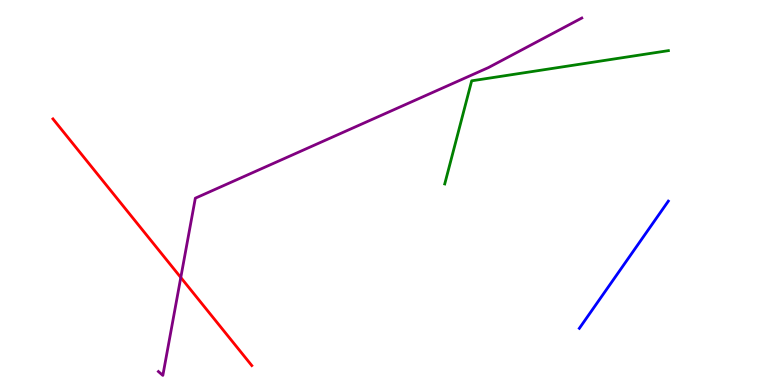[{'lines': ['blue', 'red'], 'intersections': []}, {'lines': ['green', 'red'], 'intersections': []}, {'lines': ['purple', 'red'], 'intersections': [{'x': 2.33, 'y': 2.79}]}, {'lines': ['blue', 'green'], 'intersections': []}, {'lines': ['blue', 'purple'], 'intersections': []}, {'lines': ['green', 'purple'], 'intersections': []}]